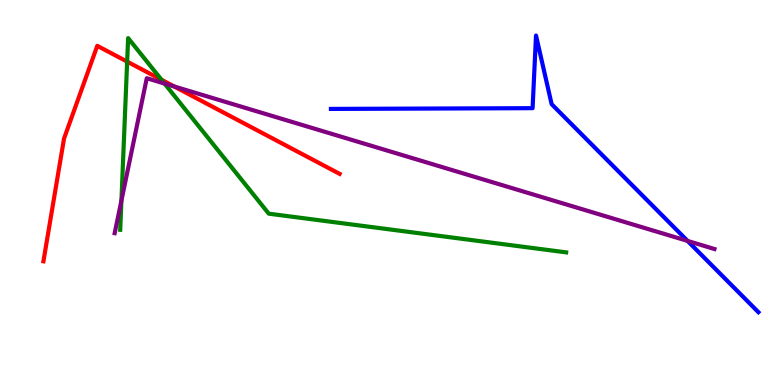[{'lines': ['blue', 'red'], 'intersections': []}, {'lines': ['green', 'red'], 'intersections': [{'x': 1.64, 'y': 8.4}, {'x': 2.08, 'y': 7.93}]}, {'lines': ['purple', 'red'], 'intersections': [{'x': 2.25, 'y': 7.75}]}, {'lines': ['blue', 'green'], 'intersections': []}, {'lines': ['blue', 'purple'], 'intersections': [{'x': 8.87, 'y': 3.74}]}, {'lines': ['green', 'purple'], 'intersections': [{'x': 1.57, 'y': 4.79}, {'x': 2.12, 'y': 7.83}]}]